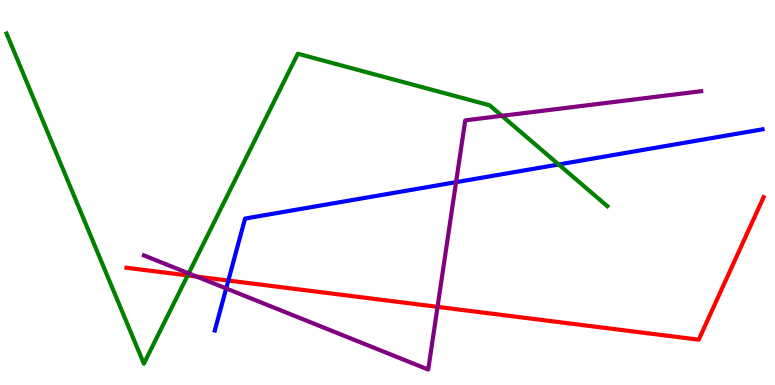[{'lines': ['blue', 'red'], 'intersections': [{'x': 2.95, 'y': 2.71}]}, {'lines': ['green', 'red'], 'intersections': [{'x': 2.42, 'y': 2.85}]}, {'lines': ['purple', 'red'], 'intersections': [{'x': 2.54, 'y': 2.82}, {'x': 5.65, 'y': 2.03}]}, {'lines': ['blue', 'green'], 'intersections': [{'x': 7.21, 'y': 5.73}]}, {'lines': ['blue', 'purple'], 'intersections': [{'x': 2.92, 'y': 2.51}, {'x': 5.88, 'y': 5.27}]}, {'lines': ['green', 'purple'], 'intersections': [{'x': 2.43, 'y': 2.9}, {'x': 6.48, 'y': 6.99}]}]